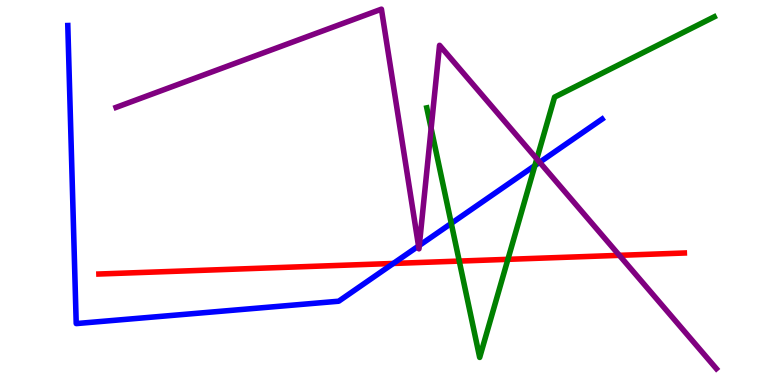[{'lines': ['blue', 'red'], 'intersections': [{'x': 5.07, 'y': 3.16}]}, {'lines': ['green', 'red'], 'intersections': [{'x': 5.93, 'y': 3.22}, {'x': 6.55, 'y': 3.26}]}, {'lines': ['purple', 'red'], 'intersections': [{'x': 7.99, 'y': 3.37}]}, {'lines': ['blue', 'green'], 'intersections': [{'x': 5.82, 'y': 4.2}, {'x': 6.9, 'y': 5.7}]}, {'lines': ['blue', 'purple'], 'intersections': [{'x': 5.4, 'y': 3.61}, {'x': 5.41, 'y': 3.62}, {'x': 6.96, 'y': 5.79}]}, {'lines': ['green', 'purple'], 'intersections': [{'x': 5.56, 'y': 6.66}, {'x': 6.93, 'y': 5.87}]}]